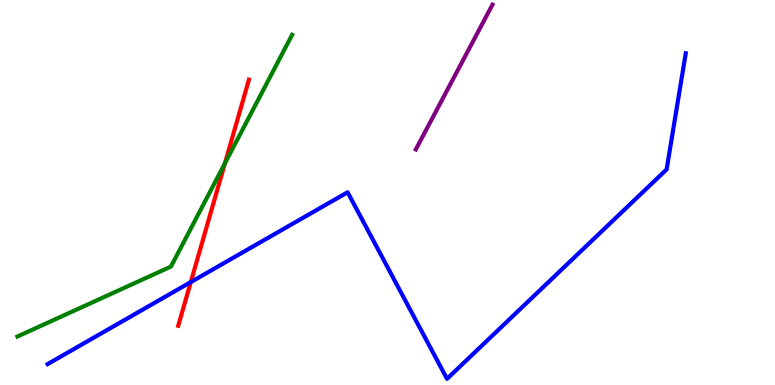[{'lines': ['blue', 'red'], 'intersections': [{'x': 2.46, 'y': 2.67}]}, {'lines': ['green', 'red'], 'intersections': [{'x': 2.9, 'y': 5.76}]}, {'lines': ['purple', 'red'], 'intersections': []}, {'lines': ['blue', 'green'], 'intersections': []}, {'lines': ['blue', 'purple'], 'intersections': []}, {'lines': ['green', 'purple'], 'intersections': []}]